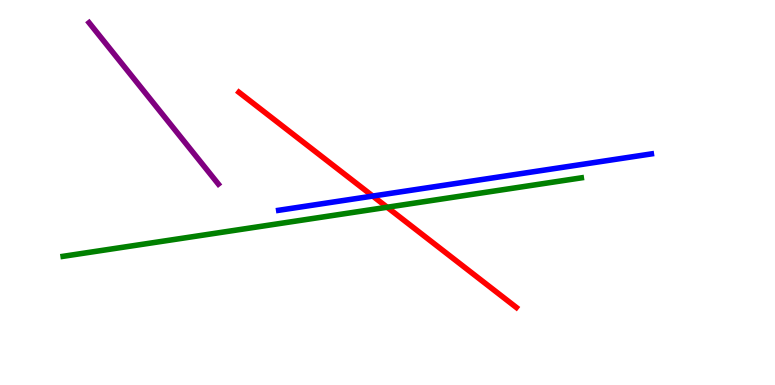[{'lines': ['blue', 'red'], 'intersections': [{'x': 4.81, 'y': 4.91}]}, {'lines': ['green', 'red'], 'intersections': [{'x': 5.0, 'y': 4.62}]}, {'lines': ['purple', 'red'], 'intersections': []}, {'lines': ['blue', 'green'], 'intersections': []}, {'lines': ['blue', 'purple'], 'intersections': []}, {'lines': ['green', 'purple'], 'intersections': []}]